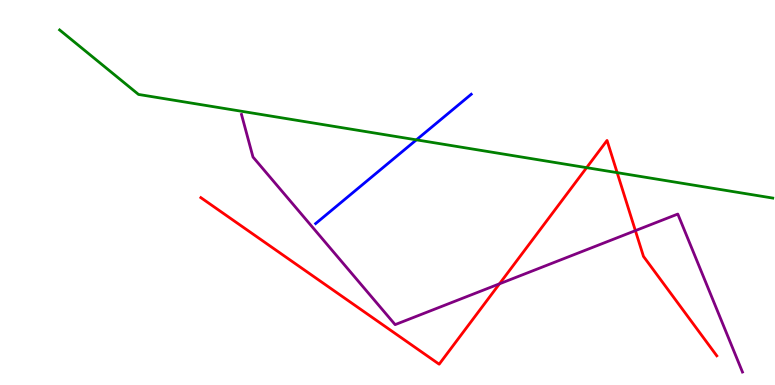[{'lines': ['blue', 'red'], 'intersections': []}, {'lines': ['green', 'red'], 'intersections': [{'x': 7.57, 'y': 5.65}, {'x': 7.96, 'y': 5.52}]}, {'lines': ['purple', 'red'], 'intersections': [{'x': 6.44, 'y': 2.63}, {'x': 8.2, 'y': 4.01}]}, {'lines': ['blue', 'green'], 'intersections': [{'x': 5.37, 'y': 6.37}]}, {'lines': ['blue', 'purple'], 'intersections': []}, {'lines': ['green', 'purple'], 'intersections': []}]